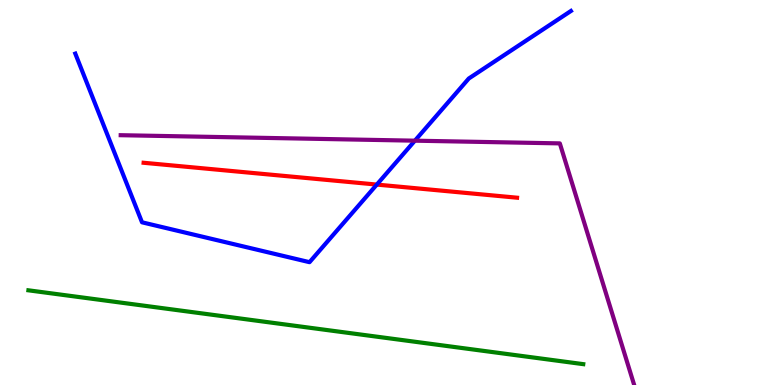[{'lines': ['blue', 'red'], 'intersections': [{'x': 4.86, 'y': 5.21}]}, {'lines': ['green', 'red'], 'intersections': []}, {'lines': ['purple', 'red'], 'intersections': []}, {'lines': ['blue', 'green'], 'intersections': []}, {'lines': ['blue', 'purple'], 'intersections': [{'x': 5.35, 'y': 6.35}]}, {'lines': ['green', 'purple'], 'intersections': []}]